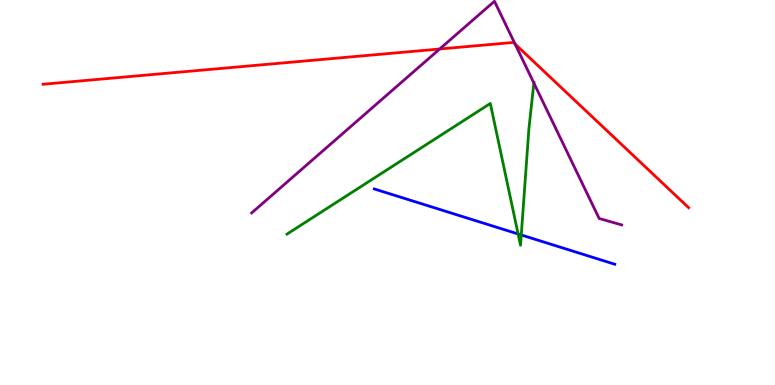[{'lines': ['blue', 'red'], 'intersections': []}, {'lines': ['green', 'red'], 'intersections': []}, {'lines': ['purple', 'red'], 'intersections': [{'x': 5.67, 'y': 8.73}, {'x': 6.65, 'y': 8.86}]}, {'lines': ['blue', 'green'], 'intersections': [{'x': 6.69, 'y': 3.92}, {'x': 6.73, 'y': 3.9}]}, {'lines': ['blue', 'purple'], 'intersections': []}, {'lines': ['green', 'purple'], 'intersections': [{'x': 6.89, 'y': 7.84}]}]